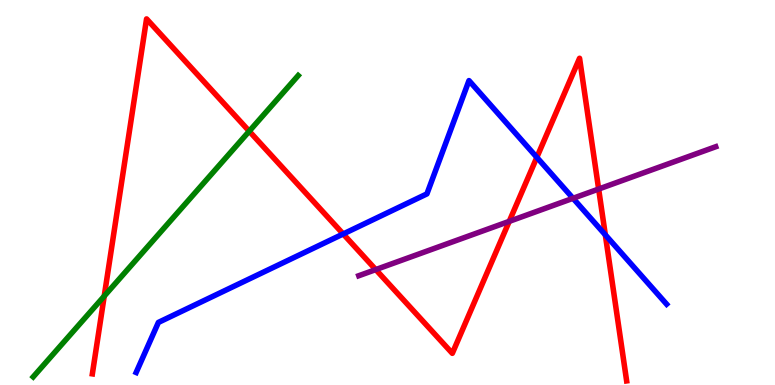[{'lines': ['blue', 'red'], 'intersections': [{'x': 4.43, 'y': 3.92}, {'x': 6.93, 'y': 5.91}, {'x': 7.81, 'y': 3.9}]}, {'lines': ['green', 'red'], 'intersections': [{'x': 1.34, 'y': 2.31}, {'x': 3.22, 'y': 6.59}]}, {'lines': ['purple', 'red'], 'intersections': [{'x': 4.85, 'y': 3.0}, {'x': 6.57, 'y': 4.25}, {'x': 7.72, 'y': 5.09}]}, {'lines': ['blue', 'green'], 'intersections': []}, {'lines': ['blue', 'purple'], 'intersections': [{'x': 7.39, 'y': 4.85}]}, {'lines': ['green', 'purple'], 'intersections': []}]